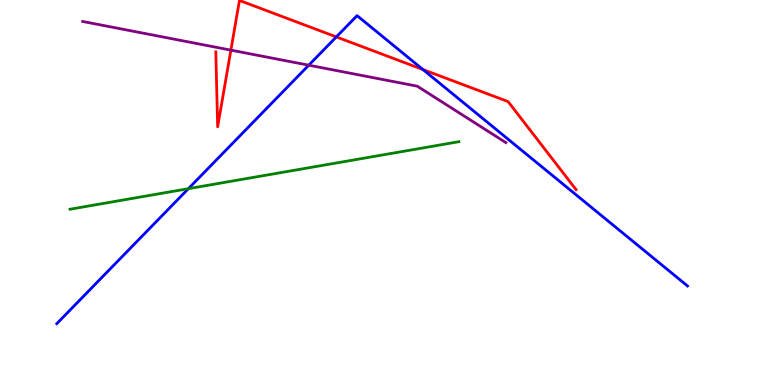[{'lines': ['blue', 'red'], 'intersections': [{'x': 4.34, 'y': 9.04}, {'x': 5.46, 'y': 8.19}]}, {'lines': ['green', 'red'], 'intersections': []}, {'lines': ['purple', 'red'], 'intersections': [{'x': 2.98, 'y': 8.7}]}, {'lines': ['blue', 'green'], 'intersections': [{'x': 2.43, 'y': 5.1}]}, {'lines': ['blue', 'purple'], 'intersections': [{'x': 3.98, 'y': 8.31}]}, {'lines': ['green', 'purple'], 'intersections': []}]